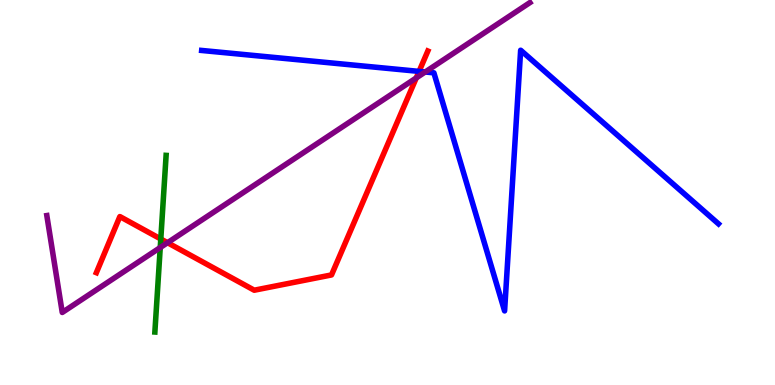[{'lines': ['blue', 'red'], 'intersections': [{'x': 5.41, 'y': 8.15}]}, {'lines': ['green', 'red'], 'intersections': [{'x': 2.07, 'y': 3.79}]}, {'lines': ['purple', 'red'], 'intersections': [{'x': 2.16, 'y': 3.7}, {'x': 5.37, 'y': 7.98}]}, {'lines': ['blue', 'green'], 'intersections': []}, {'lines': ['blue', 'purple'], 'intersections': [{'x': 5.49, 'y': 8.13}]}, {'lines': ['green', 'purple'], 'intersections': [{'x': 2.07, 'y': 3.57}]}]